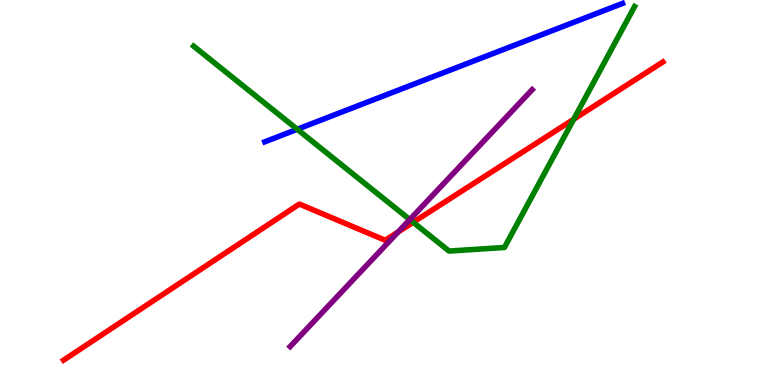[{'lines': ['blue', 'red'], 'intersections': []}, {'lines': ['green', 'red'], 'intersections': [{'x': 5.33, 'y': 4.23}, {'x': 7.4, 'y': 6.9}]}, {'lines': ['purple', 'red'], 'intersections': [{'x': 5.14, 'y': 3.98}]}, {'lines': ['blue', 'green'], 'intersections': [{'x': 3.84, 'y': 6.64}]}, {'lines': ['blue', 'purple'], 'intersections': []}, {'lines': ['green', 'purple'], 'intersections': [{'x': 5.29, 'y': 4.3}]}]